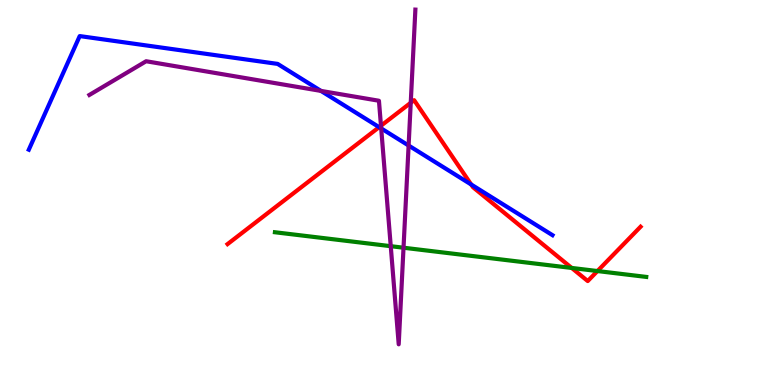[{'lines': ['blue', 'red'], 'intersections': [{'x': 4.89, 'y': 6.7}, {'x': 6.08, 'y': 5.21}]}, {'lines': ['green', 'red'], 'intersections': [{'x': 7.38, 'y': 3.04}, {'x': 7.71, 'y': 2.96}]}, {'lines': ['purple', 'red'], 'intersections': [{'x': 4.92, 'y': 6.73}, {'x': 5.3, 'y': 7.33}]}, {'lines': ['blue', 'green'], 'intersections': []}, {'lines': ['blue', 'purple'], 'intersections': [{'x': 4.14, 'y': 7.64}, {'x': 4.92, 'y': 6.66}, {'x': 5.27, 'y': 6.22}]}, {'lines': ['green', 'purple'], 'intersections': [{'x': 5.04, 'y': 3.61}, {'x': 5.21, 'y': 3.57}]}]